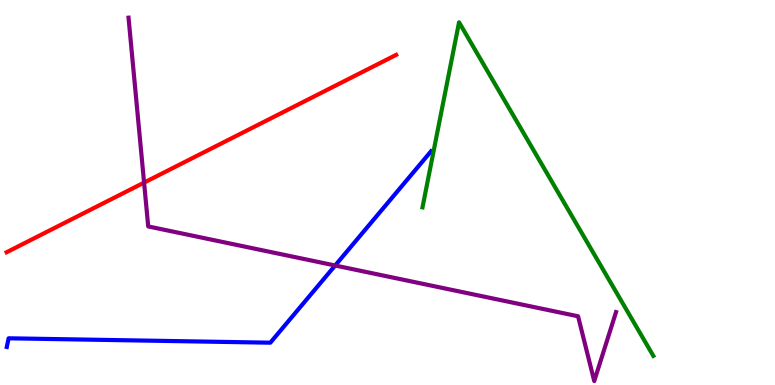[{'lines': ['blue', 'red'], 'intersections': []}, {'lines': ['green', 'red'], 'intersections': []}, {'lines': ['purple', 'red'], 'intersections': [{'x': 1.86, 'y': 5.26}]}, {'lines': ['blue', 'green'], 'intersections': []}, {'lines': ['blue', 'purple'], 'intersections': [{'x': 4.32, 'y': 3.1}]}, {'lines': ['green', 'purple'], 'intersections': []}]